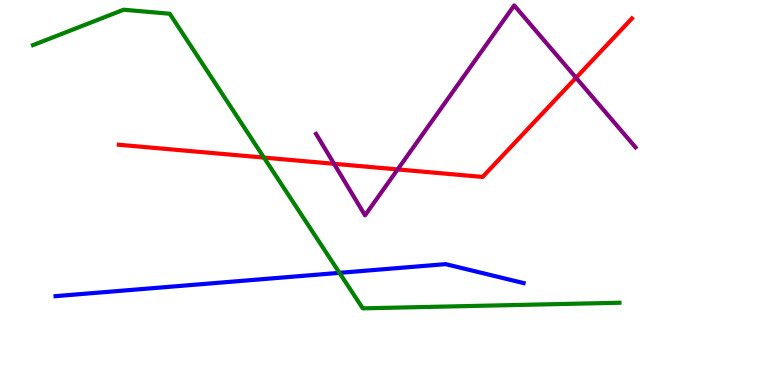[{'lines': ['blue', 'red'], 'intersections': []}, {'lines': ['green', 'red'], 'intersections': [{'x': 3.41, 'y': 5.91}]}, {'lines': ['purple', 'red'], 'intersections': [{'x': 4.31, 'y': 5.75}, {'x': 5.13, 'y': 5.6}, {'x': 7.43, 'y': 7.98}]}, {'lines': ['blue', 'green'], 'intersections': [{'x': 4.38, 'y': 2.91}]}, {'lines': ['blue', 'purple'], 'intersections': []}, {'lines': ['green', 'purple'], 'intersections': []}]